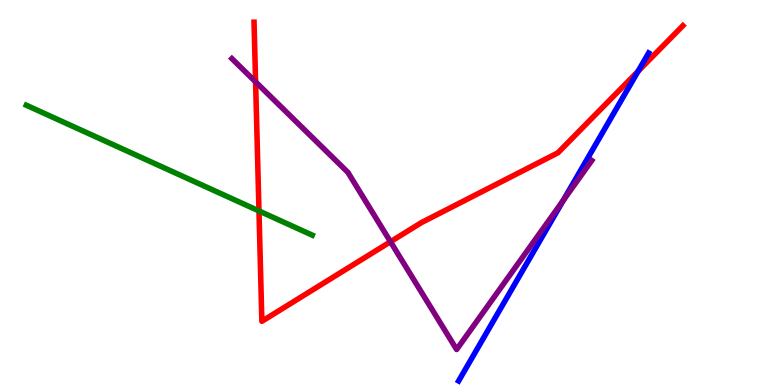[{'lines': ['blue', 'red'], 'intersections': [{'x': 8.23, 'y': 8.15}]}, {'lines': ['green', 'red'], 'intersections': [{'x': 3.34, 'y': 4.52}]}, {'lines': ['purple', 'red'], 'intersections': [{'x': 3.3, 'y': 7.87}, {'x': 5.04, 'y': 3.72}]}, {'lines': ['blue', 'green'], 'intersections': []}, {'lines': ['blue', 'purple'], 'intersections': [{'x': 7.27, 'y': 4.79}]}, {'lines': ['green', 'purple'], 'intersections': []}]